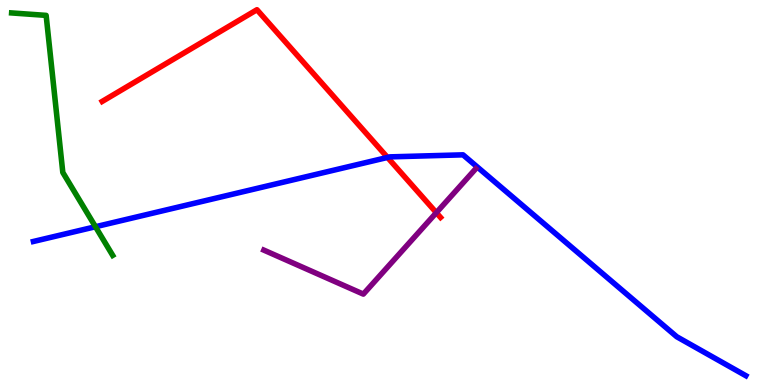[{'lines': ['blue', 'red'], 'intersections': [{'x': 5.0, 'y': 5.91}]}, {'lines': ['green', 'red'], 'intersections': []}, {'lines': ['purple', 'red'], 'intersections': [{'x': 5.63, 'y': 4.48}]}, {'lines': ['blue', 'green'], 'intersections': [{'x': 1.23, 'y': 4.11}]}, {'lines': ['blue', 'purple'], 'intersections': []}, {'lines': ['green', 'purple'], 'intersections': []}]